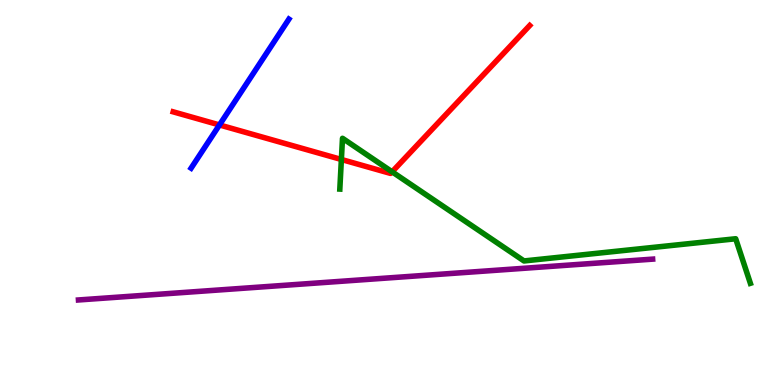[{'lines': ['blue', 'red'], 'intersections': [{'x': 2.83, 'y': 6.75}]}, {'lines': ['green', 'red'], 'intersections': [{'x': 4.4, 'y': 5.86}, {'x': 5.06, 'y': 5.54}]}, {'lines': ['purple', 'red'], 'intersections': []}, {'lines': ['blue', 'green'], 'intersections': []}, {'lines': ['blue', 'purple'], 'intersections': []}, {'lines': ['green', 'purple'], 'intersections': []}]